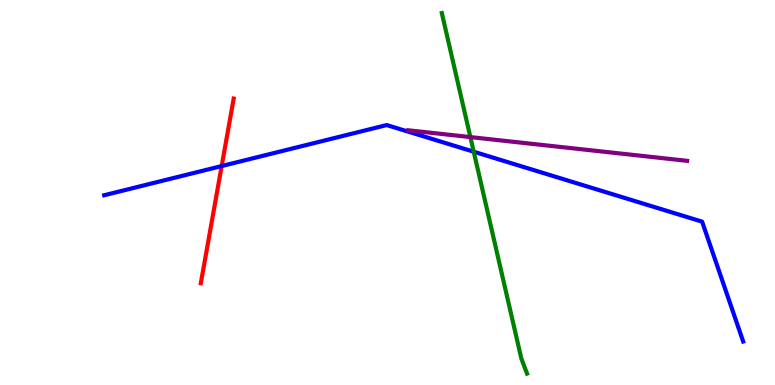[{'lines': ['blue', 'red'], 'intersections': [{'x': 2.86, 'y': 5.69}]}, {'lines': ['green', 'red'], 'intersections': []}, {'lines': ['purple', 'red'], 'intersections': []}, {'lines': ['blue', 'green'], 'intersections': [{'x': 6.11, 'y': 6.06}]}, {'lines': ['blue', 'purple'], 'intersections': []}, {'lines': ['green', 'purple'], 'intersections': [{'x': 6.07, 'y': 6.44}]}]